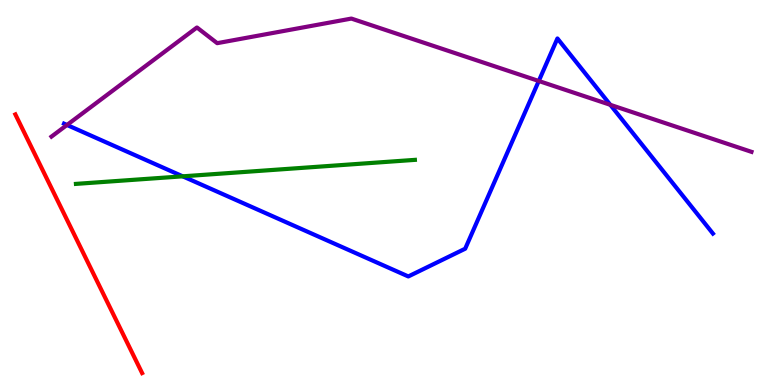[{'lines': ['blue', 'red'], 'intersections': []}, {'lines': ['green', 'red'], 'intersections': []}, {'lines': ['purple', 'red'], 'intersections': []}, {'lines': ['blue', 'green'], 'intersections': [{'x': 2.36, 'y': 5.42}]}, {'lines': ['blue', 'purple'], 'intersections': [{'x': 0.864, 'y': 6.75}, {'x': 6.95, 'y': 7.9}, {'x': 7.88, 'y': 7.28}]}, {'lines': ['green', 'purple'], 'intersections': []}]